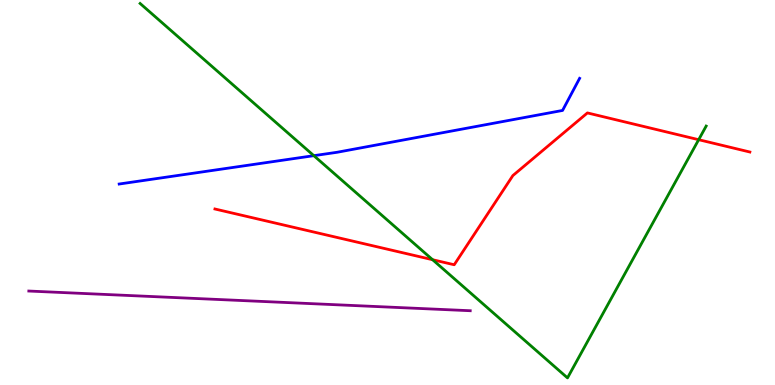[{'lines': ['blue', 'red'], 'intersections': []}, {'lines': ['green', 'red'], 'intersections': [{'x': 5.58, 'y': 3.25}, {'x': 9.02, 'y': 6.37}]}, {'lines': ['purple', 'red'], 'intersections': []}, {'lines': ['blue', 'green'], 'intersections': [{'x': 4.05, 'y': 5.96}]}, {'lines': ['blue', 'purple'], 'intersections': []}, {'lines': ['green', 'purple'], 'intersections': []}]